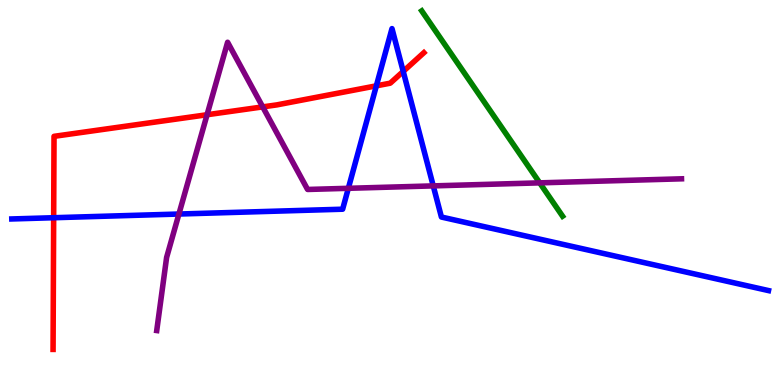[{'lines': ['blue', 'red'], 'intersections': [{'x': 0.692, 'y': 4.34}, {'x': 4.86, 'y': 7.77}, {'x': 5.2, 'y': 8.15}]}, {'lines': ['green', 'red'], 'intersections': []}, {'lines': ['purple', 'red'], 'intersections': [{'x': 2.67, 'y': 7.02}, {'x': 3.39, 'y': 7.22}]}, {'lines': ['blue', 'green'], 'intersections': []}, {'lines': ['blue', 'purple'], 'intersections': [{'x': 2.31, 'y': 4.44}, {'x': 4.49, 'y': 5.11}, {'x': 5.59, 'y': 5.17}]}, {'lines': ['green', 'purple'], 'intersections': [{'x': 6.96, 'y': 5.25}]}]